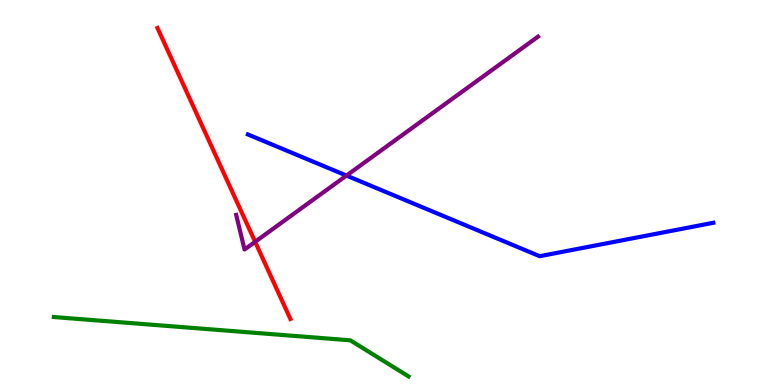[{'lines': ['blue', 'red'], 'intersections': []}, {'lines': ['green', 'red'], 'intersections': []}, {'lines': ['purple', 'red'], 'intersections': [{'x': 3.29, 'y': 3.72}]}, {'lines': ['blue', 'green'], 'intersections': []}, {'lines': ['blue', 'purple'], 'intersections': [{'x': 4.47, 'y': 5.44}]}, {'lines': ['green', 'purple'], 'intersections': []}]